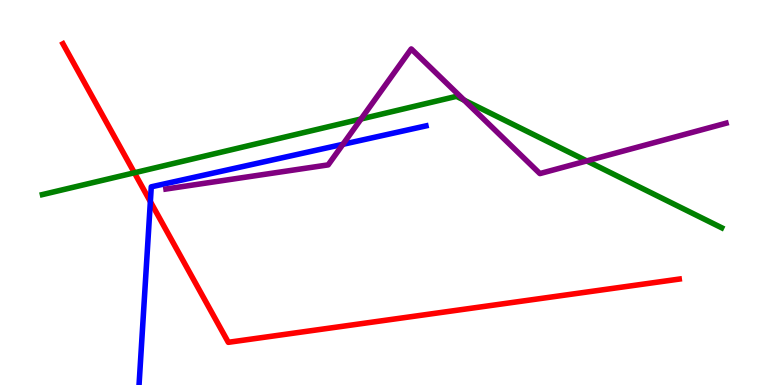[{'lines': ['blue', 'red'], 'intersections': [{'x': 1.94, 'y': 4.76}]}, {'lines': ['green', 'red'], 'intersections': [{'x': 1.73, 'y': 5.51}]}, {'lines': ['purple', 'red'], 'intersections': []}, {'lines': ['blue', 'green'], 'intersections': []}, {'lines': ['blue', 'purple'], 'intersections': [{'x': 4.42, 'y': 6.25}]}, {'lines': ['green', 'purple'], 'intersections': [{'x': 4.66, 'y': 6.91}, {'x': 5.99, 'y': 7.4}, {'x': 7.57, 'y': 5.82}]}]